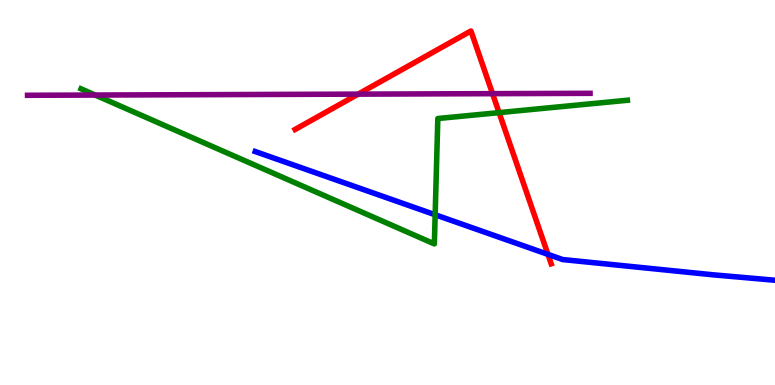[{'lines': ['blue', 'red'], 'intersections': [{'x': 7.07, 'y': 3.39}]}, {'lines': ['green', 'red'], 'intersections': [{'x': 6.44, 'y': 7.07}]}, {'lines': ['purple', 'red'], 'intersections': [{'x': 4.62, 'y': 7.55}, {'x': 6.36, 'y': 7.57}]}, {'lines': ['blue', 'green'], 'intersections': [{'x': 5.61, 'y': 4.42}]}, {'lines': ['blue', 'purple'], 'intersections': []}, {'lines': ['green', 'purple'], 'intersections': [{'x': 1.23, 'y': 7.53}]}]